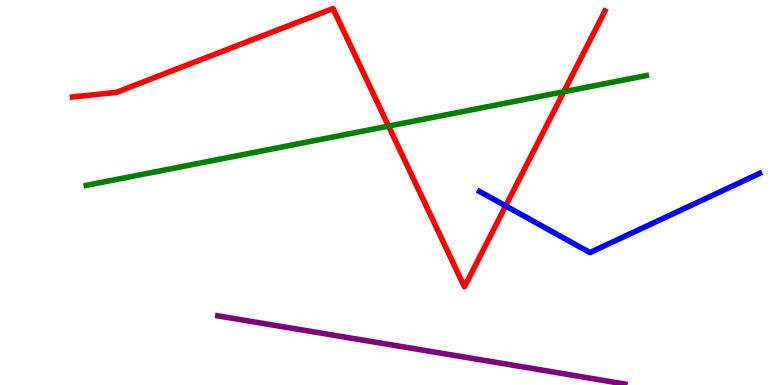[{'lines': ['blue', 'red'], 'intersections': [{'x': 6.52, 'y': 4.65}]}, {'lines': ['green', 'red'], 'intersections': [{'x': 5.01, 'y': 6.72}, {'x': 7.27, 'y': 7.62}]}, {'lines': ['purple', 'red'], 'intersections': []}, {'lines': ['blue', 'green'], 'intersections': []}, {'lines': ['blue', 'purple'], 'intersections': []}, {'lines': ['green', 'purple'], 'intersections': []}]